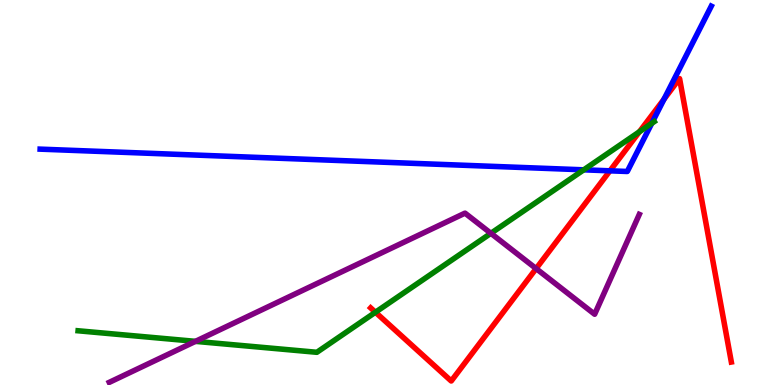[{'lines': ['blue', 'red'], 'intersections': [{'x': 7.87, 'y': 5.56}, {'x': 8.57, 'y': 7.43}]}, {'lines': ['green', 'red'], 'intersections': [{'x': 4.84, 'y': 1.89}, {'x': 8.25, 'y': 6.58}]}, {'lines': ['purple', 'red'], 'intersections': [{'x': 6.92, 'y': 3.02}]}, {'lines': ['blue', 'green'], 'intersections': [{'x': 7.53, 'y': 5.59}, {'x': 8.41, 'y': 6.8}]}, {'lines': ['blue', 'purple'], 'intersections': []}, {'lines': ['green', 'purple'], 'intersections': [{'x': 2.52, 'y': 1.13}, {'x': 6.33, 'y': 3.94}]}]